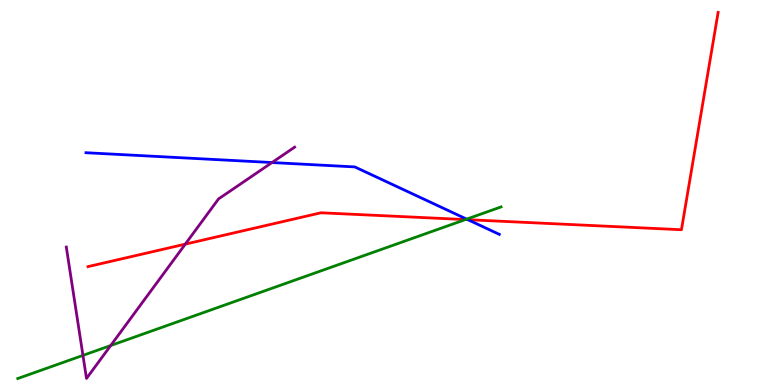[{'lines': ['blue', 'red'], 'intersections': [{'x': 6.04, 'y': 4.29}]}, {'lines': ['green', 'red'], 'intersections': [{'x': 6.01, 'y': 4.3}]}, {'lines': ['purple', 'red'], 'intersections': [{'x': 2.39, 'y': 3.66}]}, {'lines': ['blue', 'green'], 'intersections': [{'x': 6.02, 'y': 4.31}]}, {'lines': ['blue', 'purple'], 'intersections': [{'x': 3.51, 'y': 5.78}]}, {'lines': ['green', 'purple'], 'intersections': [{'x': 1.07, 'y': 0.769}, {'x': 1.43, 'y': 1.03}]}]